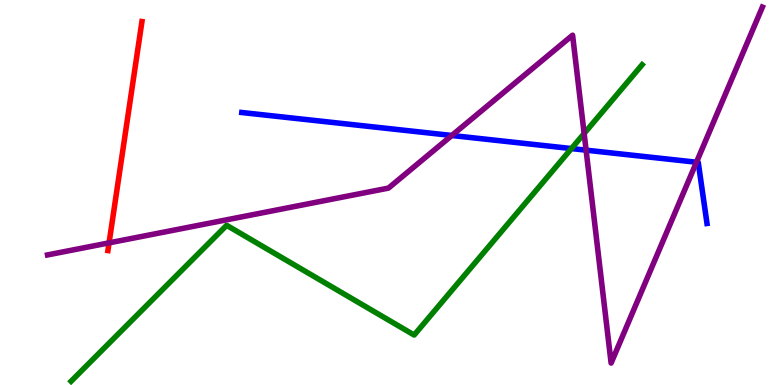[{'lines': ['blue', 'red'], 'intersections': []}, {'lines': ['green', 'red'], 'intersections': []}, {'lines': ['purple', 'red'], 'intersections': [{'x': 1.41, 'y': 3.69}]}, {'lines': ['blue', 'green'], 'intersections': [{'x': 7.37, 'y': 6.14}]}, {'lines': ['blue', 'purple'], 'intersections': [{'x': 5.83, 'y': 6.48}, {'x': 7.56, 'y': 6.1}, {'x': 8.99, 'y': 5.79}]}, {'lines': ['green', 'purple'], 'intersections': [{'x': 7.54, 'y': 6.53}]}]